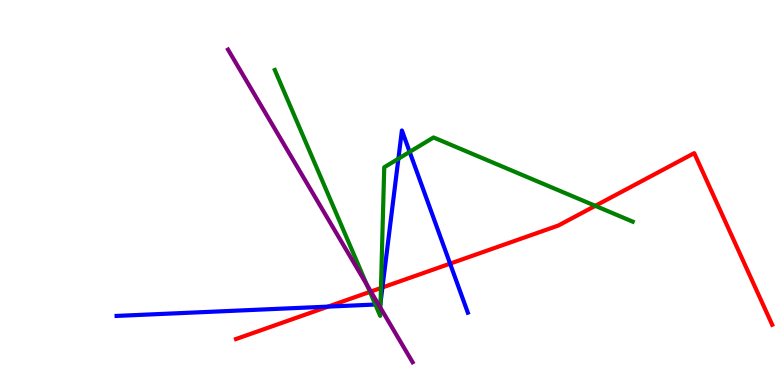[{'lines': ['blue', 'red'], 'intersections': [{'x': 4.23, 'y': 2.04}, {'x': 4.93, 'y': 2.53}, {'x': 5.81, 'y': 3.15}]}, {'lines': ['green', 'red'], 'intersections': [{'x': 4.77, 'y': 2.42}, {'x': 4.92, 'y': 2.52}, {'x': 7.68, 'y': 4.65}]}, {'lines': ['purple', 'red'], 'intersections': [{'x': 4.79, 'y': 2.43}]}, {'lines': ['blue', 'green'], 'intersections': [{'x': 4.84, 'y': 2.09}, {'x': 4.91, 'y': 2.14}, {'x': 5.14, 'y': 5.88}, {'x': 5.29, 'y': 6.05}]}, {'lines': ['blue', 'purple'], 'intersections': [{'x': 4.88, 'y': 2.09}]}, {'lines': ['green', 'purple'], 'intersections': [{'x': 4.73, 'y': 2.6}, {'x': 4.91, 'y': 2.01}]}]